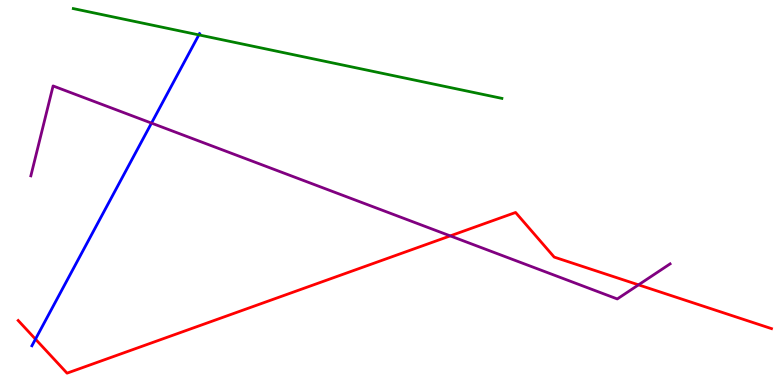[{'lines': ['blue', 'red'], 'intersections': [{'x': 0.458, 'y': 1.19}]}, {'lines': ['green', 'red'], 'intersections': []}, {'lines': ['purple', 'red'], 'intersections': [{'x': 5.81, 'y': 3.87}, {'x': 8.24, 'y': 2.6}]}, {'lines': ['blue', 'green'], 'intersections': [{'x': 2.57, 'y': 9.09}]}, {'lines': ['blue', 'purple'], 'intersections': [{'x': 1.95, 'y': 6.8}]}, {'lines': ['green', 'purple'], 'intersections': []}]